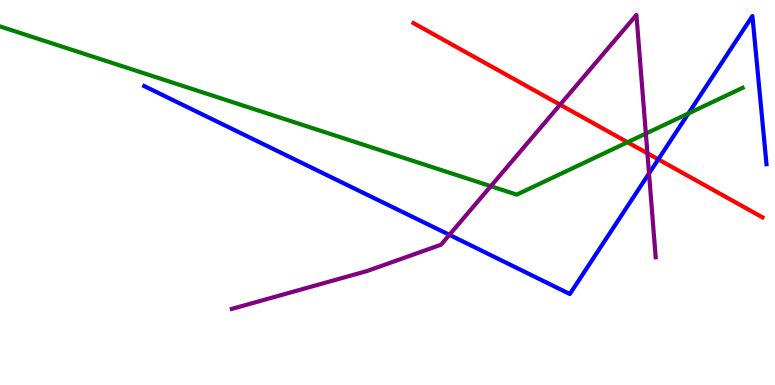[{'lines': ['blue', 'red'], 'intersections': [{'x': 8.49, 'y': 5.86}]}, {'lines': ['green', 'red'], 'intersections': [{'x': 8.1, 'y': 6.31}]}, {'lines': ['purple', 'red'], 'intersections': [{'x': 7.23, 'y': 7.28}, {'x': 8.35, 'y': 6.02}]}, {'lines': ['blue', 'green'], 'intersections': [{'x': 8.88, 'y': 7.05}]}, {'lines': ['blue', 'purple'], 'intersections': [{'x': 5.8, 'y': 3.9}, {'x': 8.37, 'y': 5.49}]}, {'lines': ['green', 'purple'], 'intersections': [{'x': 6.33, 'y': 5.16}, {'x': 8.33, 'y': 6.53}]}]